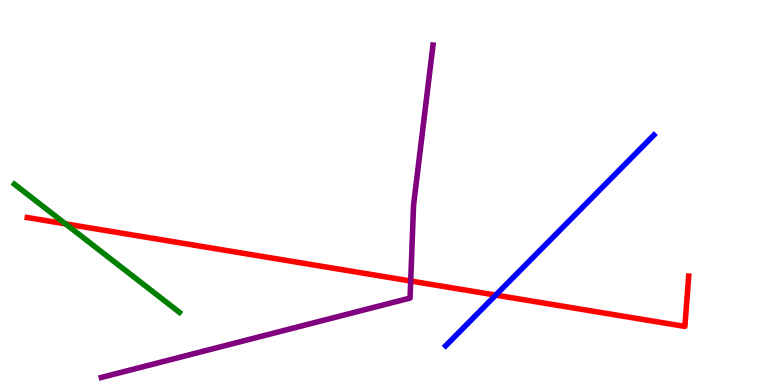[{'lines': ['blue', 'red'], 'intersections': [{'x': 6.4, 'y': 2.33}]}, {'lines': ['green', 'red'], 'intersections': [{'x': 0.845, 'y': 4.19}]}, {'lines': ['purple', 'red'], 'intersections': [{'x': 5.3, 'y': 2.7}]}, {'lines': ['blue', 'green'], 'intersections': []}, {'lines': ['blue', 'purple'], 'intersections': []}, {'lines': ['green', 'purple'], 'intersections': []}]